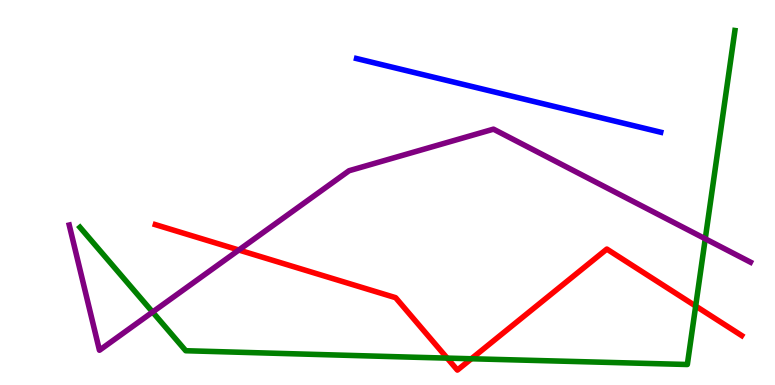[{'lines': ['blue', 'red'], 'intersections': []}, {'lines': ['green', 'red'], 'intersections': [{'x': 5.77, 'y': 0.698}, {'x': 6.08, 'y': 0.682}, {'x': 8.98, 'y': 2.05}]}, {'lines': ['purple', 'red'], 'intersections': [{'x': 3.08, 'y': 3.51}]}, {'lines': ['blue', 'green'], 'intersections': []}, {'lines': ['blue', 'purple'], 'intersections': []}, {'lines': ['green', 'purple'], 'intersections': [{'x': 1.97, 'y': 1.9}, {'x': 9.1, 'y': 3.8}]}]